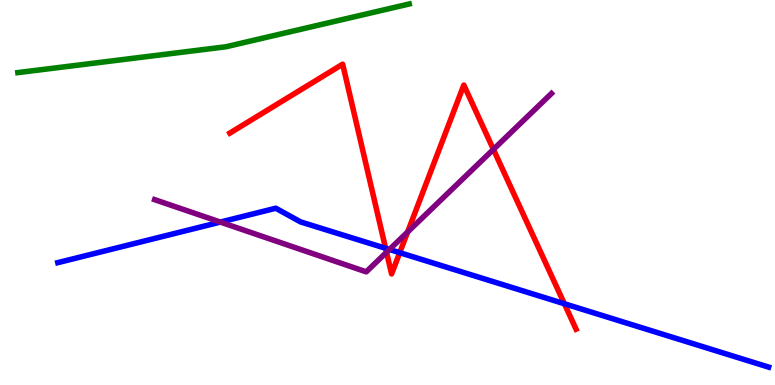[{'lines': ['blue', 'red'], 'intersections': [{'x': 4.98, 'y': 3.55}, {'x': 5.16, 'y': 3.44}, {'x': 7.28, 'y': 2.11}]}, {'lines': ['green', 'red'], 'intersections': []}, {'lines': ['purple', 'red'], 'intersections': [{'x': 4.99, 'y': 3.45}, {'x': 5.26, 'y': 3.97}, {'x': 6.37, 'y': 6.12}]}, {'lines': ['blue', 'green'], 'intersections': []}, {'lines': ['blue', 'purple'], 'intersections': [{'x': 2.84, 'y': 4.23}, {'x': 5.03, 'y': 3.52}]}, {'lines': ['green', 'purple'], 'intersections': []}]